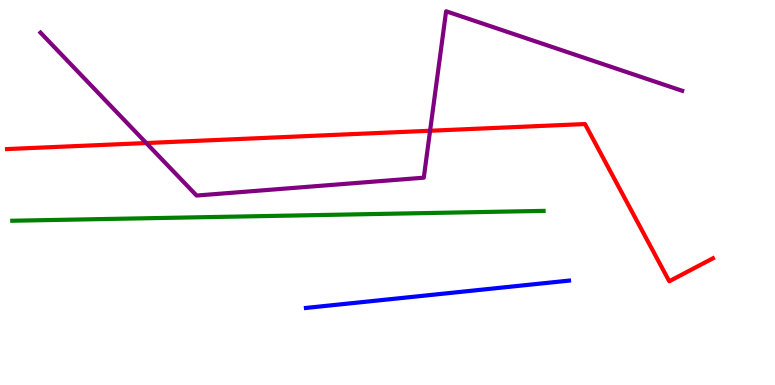[{'lines': ['blue', 'red'], 'intersections': []}, {'lines': ['green', 'red'], 'intersections': []}, {'lines': ['purple', 'red'], 'intersections': [{'x': 1.89, 'y': 6.28}, {'x': 5.55, 'y': 6.6}]}, {'lines': ['blue', 'green'], 'intersections': []}, {'lines': ['blue', 'purple'], 'intersections': []}, {'lines': ['green', 'purple'], 'intersections': []}]